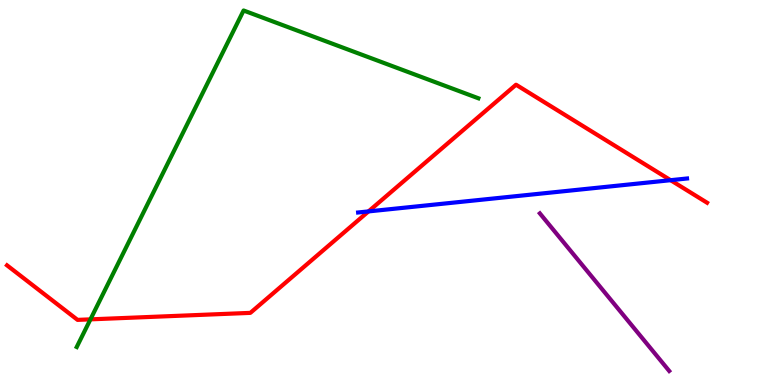[{'lines': ['blue', 'red'], 'intersections': [{'x': 4.75, 'y': 4.51}, {'x': 8.65, 'y': 5.32}]}, {'lines': ['green', 'red'], 'intersections': [{'x': 1.17, 'y': 1.71}]}, {'lines': ['purple', 'red'], 'intersections': []}, {'lines': ['blue', 'green'], 'intersections': []}, {'lines': ['blue', 'purple'], 'intersections': []}, {'lines': ['green', 'purple'], 'intersections': []}]